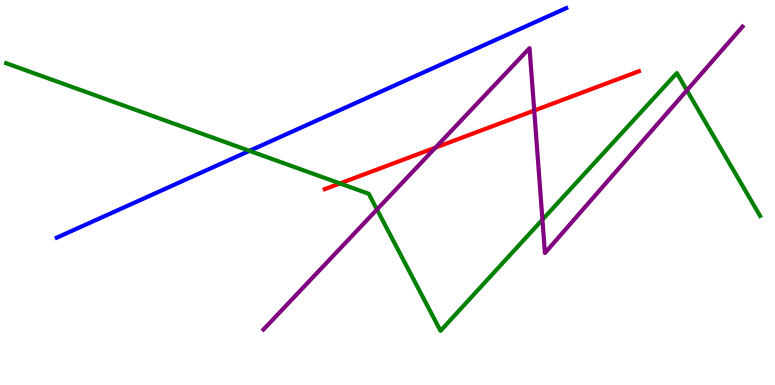[{'lines': ['blue', 'red'], 'intersections': []}, {'lines': ['green', 'red'], 'intersections': [{'x': 4.39, 'y': 5.24}]}, {'lines': ['purple', 'red'], 'intersections': [{'x': 5.62, 'y': 6.17}, {'x': 6.89, 'y': 7.13}]}, {'lines': ['blue', 'green'], 'intersections': [{'x': 3.22, 'y': 6.08}]}, {'lines': ['blue', 'purple'], 'intersections': []}, {'lines': ['green', 'purple'], 'intersections': [{'x': 4.86, 'y': 4.56}, {'x': 7.0, 'y': 4.29}, {'x': 8.86, 'y': 7.65}]}]